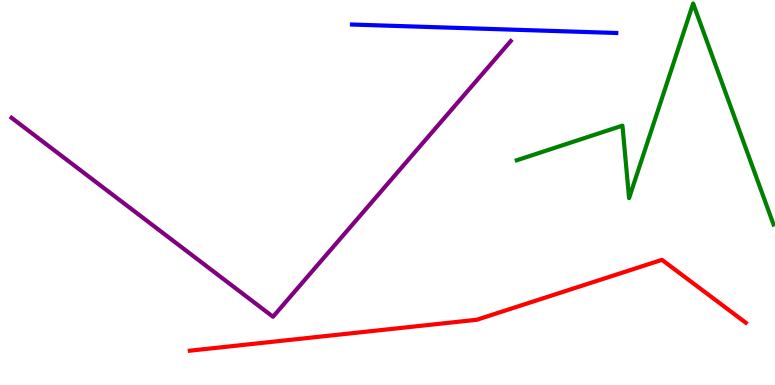[{'lines': ['blue', 'red'], 'intersections': []}, {'lines': ['green', 'red'], 'intersections': []}, {'lines': ['purple', 'red'], 'intersections': []}, {'lines': ['blue', 'green'], 'intersections': []}, {'lines': ['blue', 'purple'], 'intersections': []}, {'lines': ['green', 'purple'], 'intersections': []}]